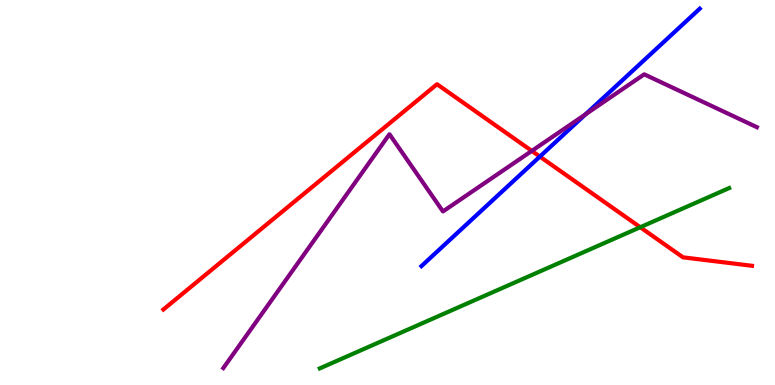[{'lines': ['blue', 'red'], 'intersections': [{'x': 6.97, 'y': 5.93}]}, {'lines': ['green', 'red'], 'intersections': [{'x': 8.26, 'y': 4.1}]}, {'lines': ['purple', 'red'], 'intersections': [{'x': 6.86, 'y': 6.08}]}, {'lines': ['blue', 'green'], 'intersections': []}, {'lines': ['blue', 'purple'], 'intersections': [{'x': 7.56, 'y': 7.03}]}, {'lines': ['green', 'purple'], 'intersections': []}]